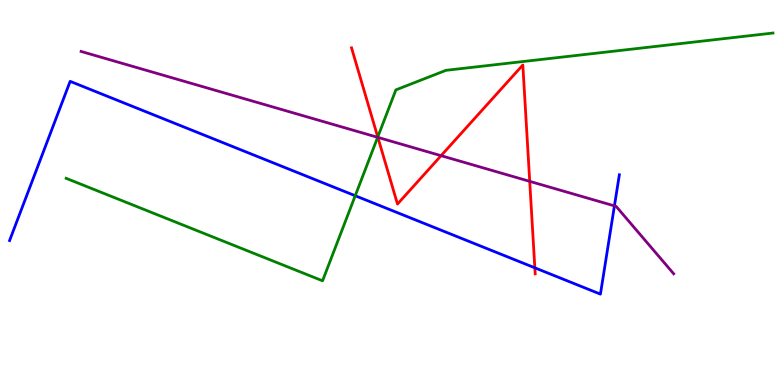[{'lines': ['blue', 'red'], 'intersections': [{'x': 6.9, 'y': 3.04}]}, {'lines': ['green', 'red'], 'intersections': [{'x': 4.87, 'y': 6.44}]}, {'lines': ['purple', 'red'], 'intersections': [{'x': 4.88, 'y': 6.43}, {'x': 5.69, 'y': 5.96}, {'x': 6.84, 'y': 5.29}]}, {'lines': ['blue', 'green'], 'intersections': [{'x': 4.58, 'y': 4.92}]}, {'lines': ['blue', 'purple'], 'intersections': [{'x': 7.93, 'y': 4.65}]}, {'lines': ['green', 'purple'], 'intersections': [{'x': 4.87, 'y': 6.43}]}]